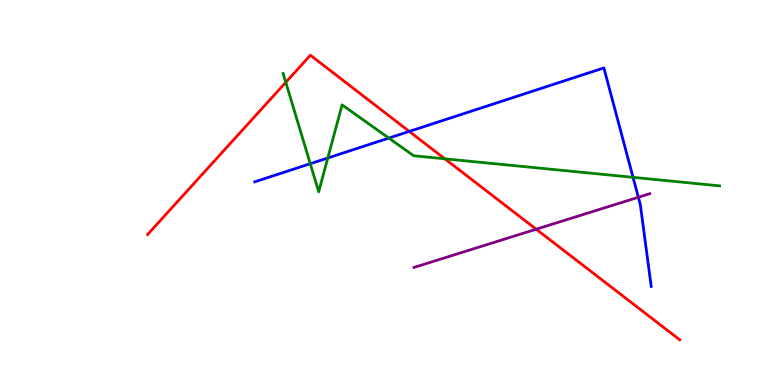[{'lines': ['blue', 'red'], 'intersections': [{'x': 5.28, 'y': 6.59}]}, {'lines': ['green', 'red'], 'intersections': [{'x': 3.69, 'y': 7.86}, {'x': 5.74, 'y': 5.87}]}, {'lines': ['purple', 'red'], 'intersections': [{'x': 6.92, 'y': 4.05}]}, {'lines': ['blue', 'green'], 'intersections': [{'x': 4.0, 'y': 5.75}, {'x': 4.23, 'y': 5.9}, {'x': 5.02, 'y': 6.41}, {'x': 8.17, 'y': 5.39}]}, {'lines': ['blue', 'purple'], 'intersections': [{'x': 8.24, 'y': 4.88}]}, {'lines': ['green', 'purple'], 'intersections': []}]